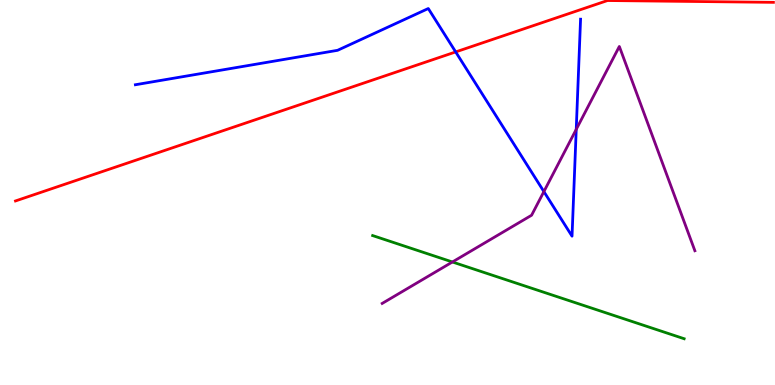[{'lines': ['blue', 'red'], 'intersections': [{'x': 5.88, 'y': 8.65}]}, {'lines': ['green', 'red'], 'intersections': []}, {'lines': ['purple', 'red'], 'intersections': []}, {'lines': ['blue', 'green'], 'intersections': []}, {'lines': ['blue', 'purple'], 'intersections': [{'x': 7.02, 'y': 5.02}, {'x': 7.44, 'y': 6.64}]}, {'lines': ['green', 'purple'], 'intersections': [{'x': 5.84, 'y': 3.2}]}]